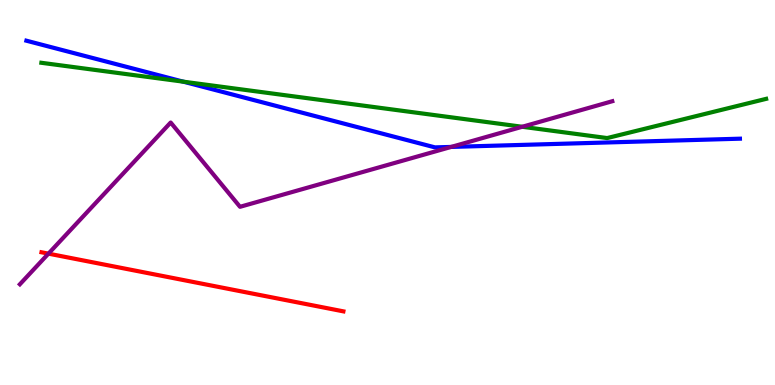[{'lines': ['blue', 'red'], 'intersections': []}, {'lines': ['green', 'red'], 'intersections': []}, {'lines': ['purple', 'red'], 'intersections': [{'x': 0.625, 'y': 3.41}]}, {'lines': ['blue', 'green'], 'intersections': [{'x': 2.37, 'y': 7.88}]}, {'lines': ['blue', 'purple'], 'intersections': [{'x': 5.82, 'y': 6.18}]}, {'lines': ['green', 'purple'], 'intersections': [{'x': 6.74, 'y': 6.71}]}]